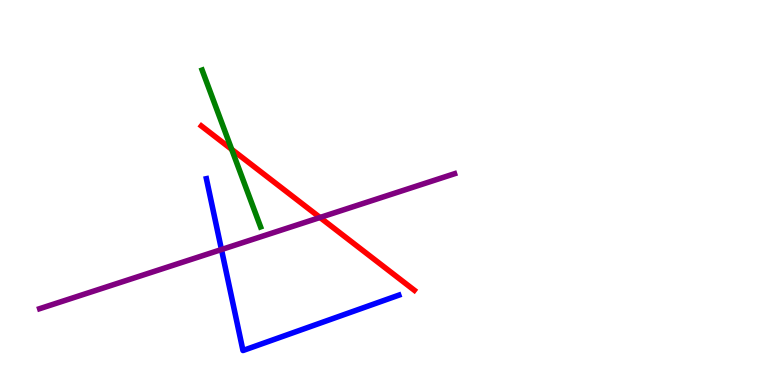[{'lines': ['blue', 'red'], 'intersections': []}, {'lines': ['green', 'red'], 'intersections': [{'x': 2.99, 'y': 6.12}]}, {'lines': ['purple', 'red'], 'intersections': [{'x': 4.13, 'y': 4.35}]}, {'lines': ['blue', 'green'], 'intersections': []}, {'lines': ['blue', 'purple'], 'intersections': [{'x': 2.86, 'y': 3.52}]}, {'lines': ['green', 'purple'], 'intersections': []}]